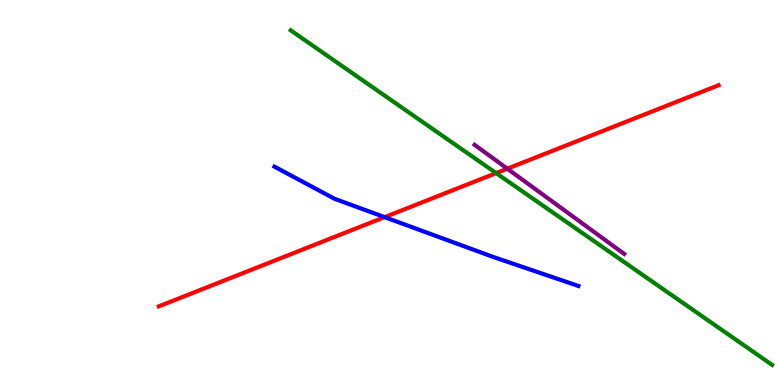[{'lines': ['blue', 'red'], 'intersections': [{'x': 4.96, 'y': 4.36}]}, {'lines': ['green', 'red'], 'intersections': [{'x': 6.4, 'y': 5.5}]}, {'lines': ['purple', 'red'], 'intersections': [{'x': 6.55, 'y': 5.62}]}, {'lines': ['blue', 'green'], 'intersections': []}, {'lines': ['blue', 'purple'], 'intersections': []}, {'lines': ['green', 'purple'], 'intersections': []}]